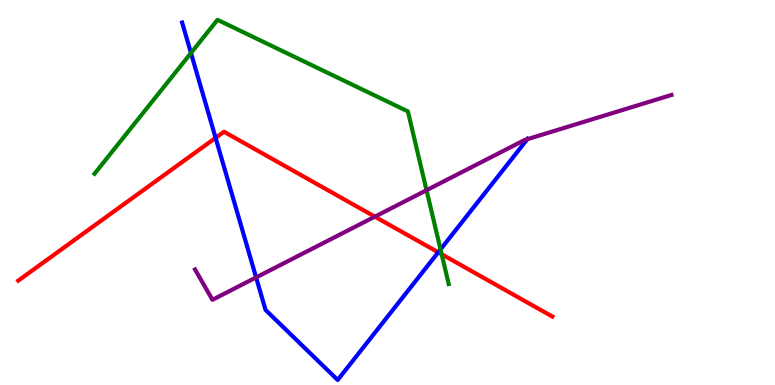[{'lines': ['blue', 'red'], 'intersections': [{'x': 2.78, 'y': 6.42}, {'x': 5.65, 'y': 3.45}]}, {'lines': ['green', 'red'], 'intersections': [{'x': 5.7, 'y': 3.4}]}, {'lines': ['purple', 'red'], 'intersections': [{'x': 4.84, 'y': 4.37}]}, {'lines': ['blue', 'green'], 'intersections': [{'x': 2.46, 'y': 8.62}, {'x': 5.68, 'y': 3.52}]}, {'lines': ['blue', 'purple'], 'intersections': [{'x': 3.3, 'y': 2.79}, {'x': 6.8, 'y': 6.38}]}, {'lines': ['green', 'purple'], 'intersections': [{'x': 5.5, 'y': 5.06}]}]